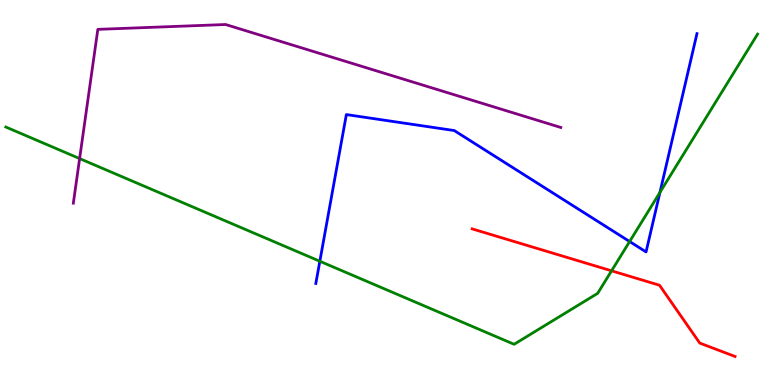[{'lines': ['blue', 'red'], 'intersections': []}, {'lines': ['green', 'red'], 'intersections': [{'x': 7.89, 'y': 2.97}]}, {'lines': ['purple', 'red'], 'intersections': []}, {'lines': ['blue', 'green'], 'intersections': [{'x': 4.13, 'y': 3.21}, {'x': 8.12, 'y': 3.73}, {'x': 8.52, 'y': 5.0}]}, {'lines': ['blue', 'purple'], 'intersections': []}, {'lines': ['green', 'purple'], 'intersections': [{'x': 1.03, 'y': 5.88}]}]